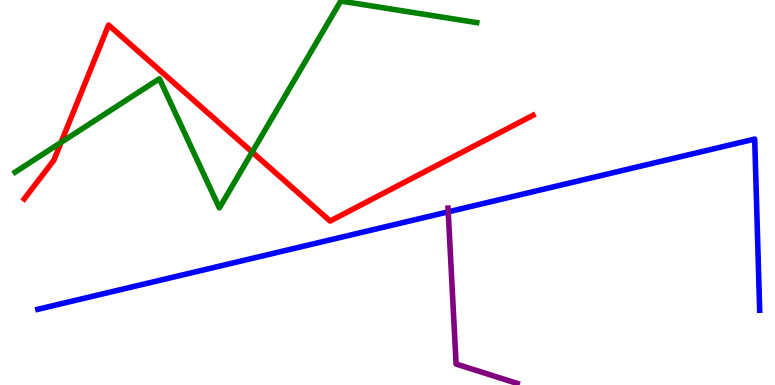[{'lines': ['blue', 'red'], 'intersections': []}, {'lines': ['green', 'red'], 'intersections': [{'x': 0.788, 'y': 6.3}, {'x': 3.25, 'y': 6.05}]}, {'lines': ['purple', 'red'], 'intersections': []}, {'lines': ['blue', 'green'], 'intersections': []}, {'lines': ['blue', 'purple'], 'intersections': [{'x': 5.78, 'y': 4.5}]}, {'lines': ['green', 'purple'], 'intersections': []}]